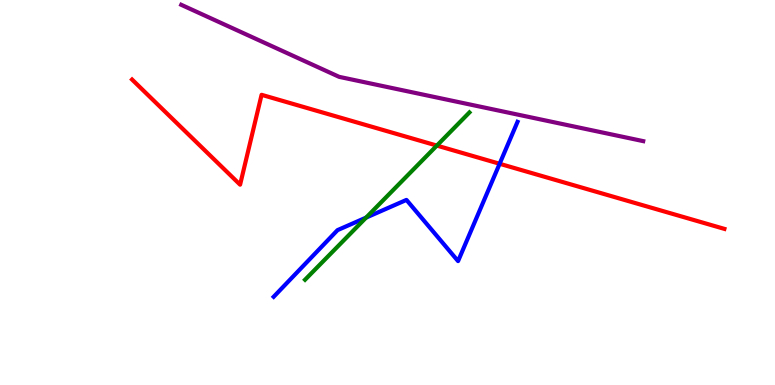[{'lines': ['blue', 'red'], 'intersections': [{'x': 6.45, 'y': 5.75}]}, {'lines': ['green', 'red'], 'intersections': [{'x': 5.64, 'y': 6.22}]}, {'lines': ['purple', 'red'], 'intersections': []}, {'lines': ['blue', 'green'], 'intersections': [{'x': 4.72, 'y': 4.35}]}, {'lines': ['blue', 'purple'], 'intersections': []}, {'lines': ['green', 'purple'], 'intersections': []}]